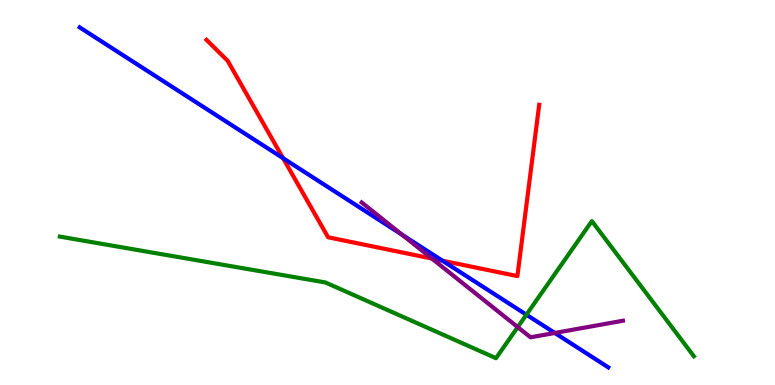[{'lines': ['blue', 'red'], 'intersections': [{'x': 3.65, 'y': 5.89}, {'x': 5.71, 'y': 3.23}]}, {'lines': ['green', 'red'], 'intersections': []}, {'lines': ['purple', 'red'], 'intersections': [{'x': 5.57, 'y': 3.28}]}, {'lines': ['blue', 'green'], 'intersections': [{'x': 6.79, 'y': 1.83}]}, {'lines': ['blue', 'purple'], 'intersections': [{'x': 5.19, 'y': 3.9}, {'x': 7.16, 'y': 1.35}]}, {'lines': ['green', 'purple'], 'intersections': [{'x': 6.68, 'y': 1.5}]}]